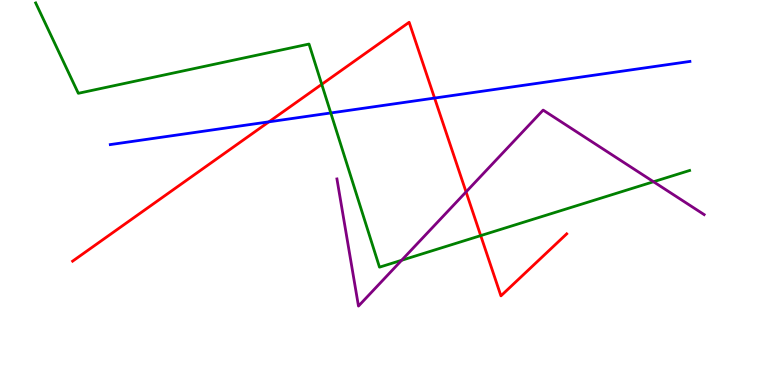[{'lines': ['blue', 'red'], 'intersections': [{'x': 3.47, 'y': 6.84}, {'x': 5.61, 'y': 7.45}]}, {'lines': ['green', 'red'], 'intersections': [{'x': 4.15, 'y': 7.81}, {'x': 6.2, 'y': 3.88}]}, {'lines': ['purple', 'red'], 'intersections': [{'x': 6.01, 'y': 5.02}]}, {'lines': ['blue', 'green'], 'intersections': [{'x': 4.27, 'y': 7.07}]}, {'lines': ['blue', 'purple'], 'intersections': []}, {'lines': ['green', 'purple'], 'intersections': [{'x': 5.18, 'y': 3.24}, {'x': 8.43, 'y': 5.28}]}]